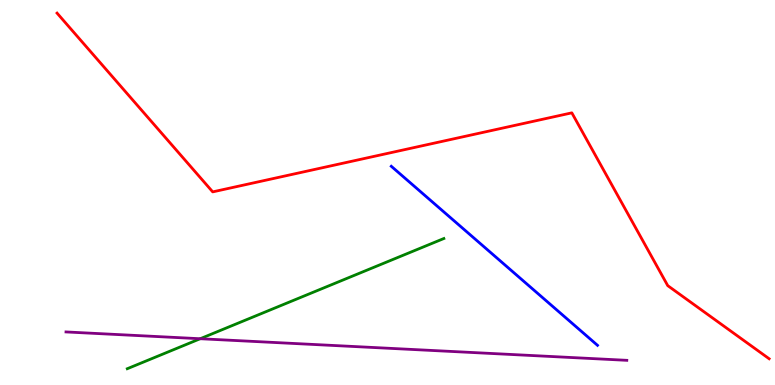[{'lines': ['blue', 'red'], 'intersections': []}, {'lines': ['green', 'red'], 'intersections': []}, {'lines': ['purple', 'red'], 'intersections': []}, {'lines': ['blue', 'green'], 'intersections': []}, {'lines': ['blue', 'purple'], 'intersections': []}, {'lines': ['green', 'purple'], 'intersections': [{'x': 2.58, 'y': 1.2}]}]